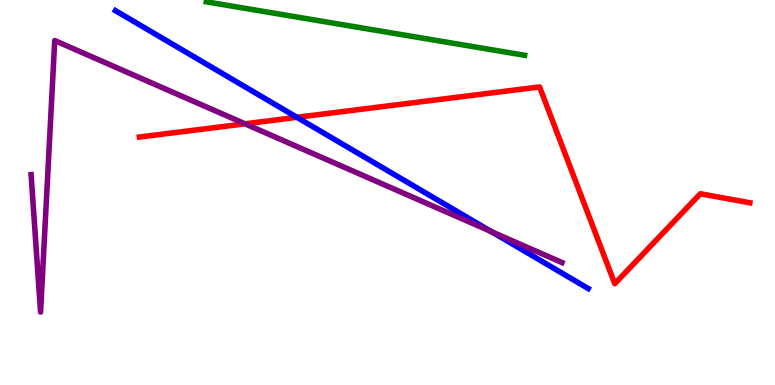[{'lines': ['blue', 'red'], 'intersections': [{'x': 3.83, 'y': 6.95}]}, {'lines': ['green', 'red'], 'intersections': []}, {'lines': ['purple', 'red'], 'intersections': [{'x': 3.16, 'y': 6.78}]}, {'lines': ['blue', 'green'], 'intersections': []}, {'lines': ['blue', 'purple'], 'intersections': [{'x': 6.34, 'y': 3.98}]}, {'lines': ['green', 'purple'], 'intersections': []}]